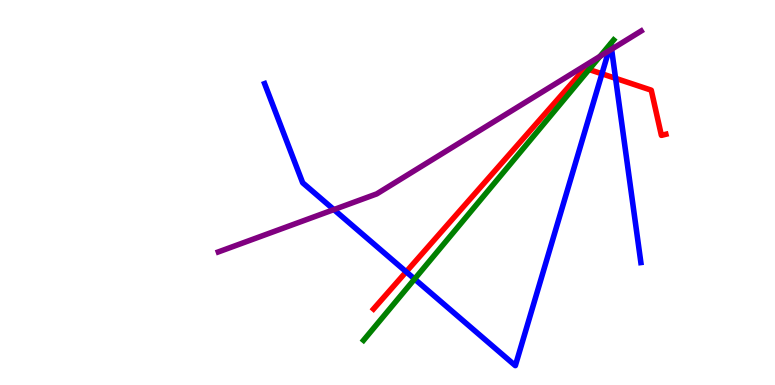[{'lines': ['blue', 'red'], 'intersections': [{'x': 5.24, 'y': 2.94}, {'x': 7.77, 'y': 8.08}, {'x': 7.94, 'y': 7.97}]}, {'lines': ['green', 'red'], 'intersections': [{'x': 7.6, 'y': 8.19}]}, {'lines': ['purple', 'red'], 'intersections': []}, {'lines': ['blue', 'green'], 'intersections': [{'x': 5.35, 'y': 2.75}]}, {'lines': ['blue', 'purple'], 'intersections': [{'x': 4.31, 'y': 4.56}, {'x': 7.85, 'y': 8.68}, {'x': 7.89, 'y': 8.72}]}, {'lines': ['green', 'purple'], 'intersections': [{'x': 7.74, 'y': 8.54}]}]